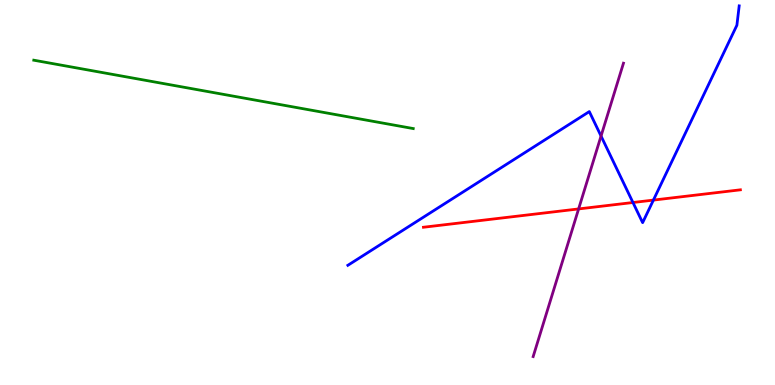[{'lines': ['blue', 'red'], 'intersections': [{'x': 8.17, 'y': 4.74}, {'x': 8.43, 'y': 4.8}]}, {'lines': ['green', 'red'], 'intersections': []}, {'lines': ['purple', 'red'], 'intersections': [{'x': 7.47, 'y': 4.57}]}, {'lines': ['blue', 'green'], 'intersections': []}, {'lines': ['blue', 'purple'], 'intersections': [{'x': 7.76, 'y': 6.47}]}, {'lines': ['green', 'purple'], 'intersections': []}]